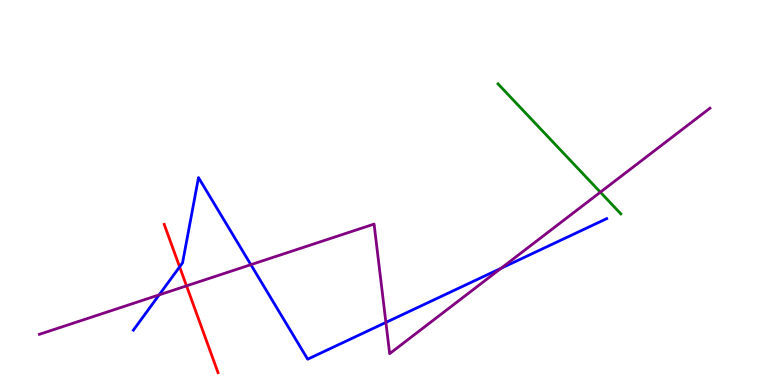[{'lines': ['blue', 'red'], 'intersections': [{'x': 2.32, 'y': 3.07}]}, {'lines': ['green', 'red'], 'intersections': []}, {'lines': ['purple', 'red'], 'intersections': [{'x': 2.41, 'y': 2.58}]}, {'lines': ['blue', 'green'], 'intersections': []}, {'lines': ['blue', 'purple'], 'intersections': [{'x': 2.05, 'y': 2.34}, {'x': 3.24, 'y': 3.13}, {'x': 4.98, 'y': 1.63}, {'x': 6.46, 'y': 3.03}]}, {'lines': ['green', 'purple'], 'intersections': [{'x': 7.75, 'y': 5.01}]}]